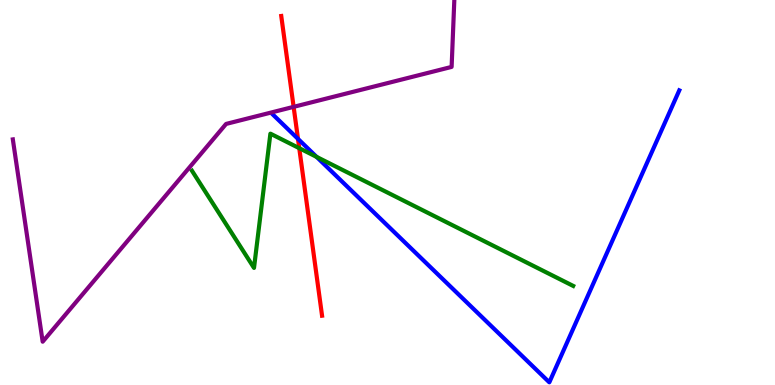[{'lines': ['blue', 'red'], 'intersections': [{'x': 3.84, 'y': 6.39}]}, {'lines': ['green', 'red'], 'intersections': [{'x': 3.86, 'y': 6.15}]}, {'lines': ['purple', 'red'], 'intersections': [{'x': 3.79, 'y': 7.22}]}, {'lines': ['blue', 'green'], 'intersections': [{'x': 4.08, 'y': 5.93}]}, {'lines': ['blue', 'purple'], 'intersections': []}, {'lines': ['green', 'purple'], 'intersections': []}]